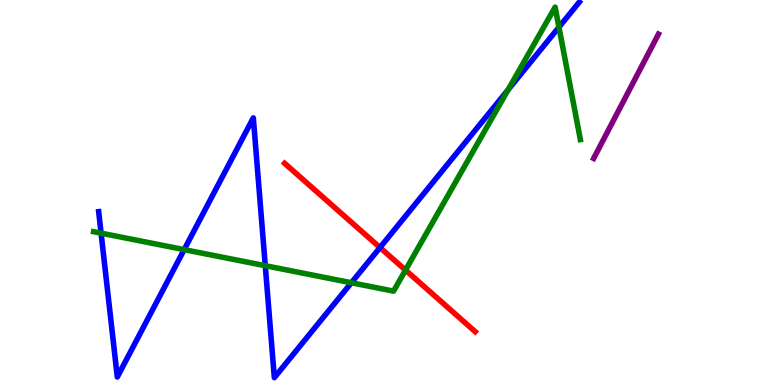[{'lines': ['blue', 'red'], 'intersections': [{'x': 4.9, 'y': 3.57}]}, {'lines': ['green', 'red'], 'intersections': [{'x': 5.23, 'y': 2.98}]}, {'lines': ['purple', 'red'], 'intersections': []}, {'lines': ['blue', 'green'], 'intersections': [{'x': 1.3, 'y': 3.94}, {'x': 2.38, 'y': 3.52}, {'x': 3.42, 'y': 3.1}, {'x': 4.53, 'y': 2.66}, {'x': 6.56, 'y': 7.67}, {'x': 7.21, 'y': 9.29}]}, {'lines': ['blue', 'purple'], 'intersections': []}, {'lines': ['green', 'purple'], 'intersections': []}]